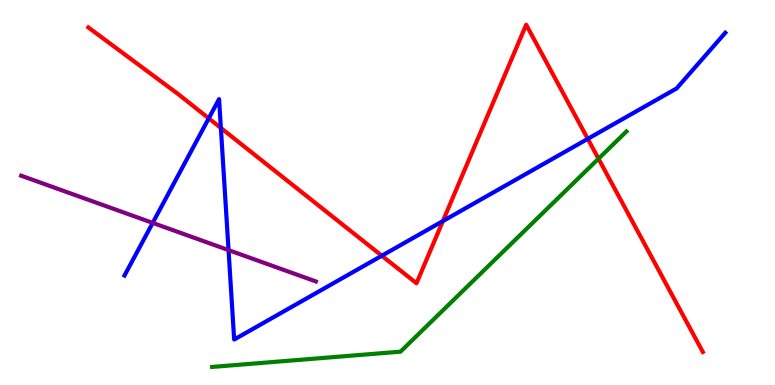[{'lines': ['blue', 'red'], 'intersections': [{'x': 2.69, 'y': 6.93}, {'x': 2.85, 'y': 6.68}, {'x': 4.93, 'y': 3.36}, {'x': 5.71, 'y': 4.26}, {'x': 7.58, 'y': 6.39}]}, {'lines': ['green', 'red'], 'intersections': [{'x': 7.72, 'y': 5.88}]}, {'lines': ['purple', 'red'], 'intersections': []}, {'lines': ['blue', 'green'], 'intersections': []}, {'lines': ['blue', 'purple'], 'intersections': [{'x': 1.97, 'y': 4.21}, {'x': 2.95, 'y': 3.5}]}, {'lines': ['green', 'purple'], 'intersections': []}]